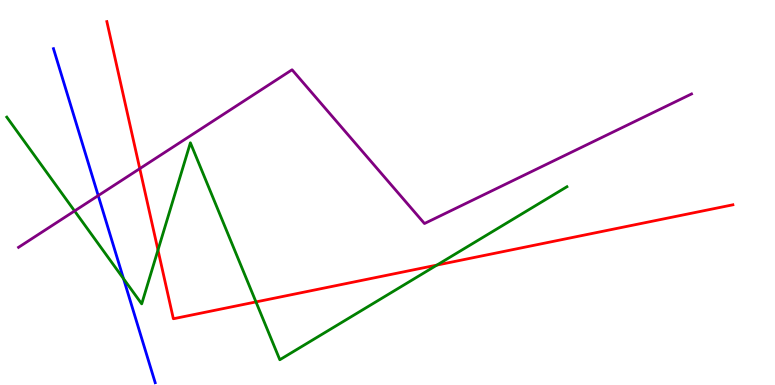[{'lines': ['blue', 'red'], 'intersections': []}, {'lines': ['green', 'red'], 'intersections': [{'x': 2.04, 'y': 3.51}, {'x': 3.3, 'y': 2.16}, {'x': 5.64, 'y': 3.11}]}, {'lines': ['purple', 'red'], 'intersections': [{'x': 1.8, 'y': 5.62}]}, {'lines': ['blue', 'green'], 'intersections': [{'x': 1.59, 'y': 2.76}]}, {'lines': ['blue', 'purple'], 'intersections': [{'x': 1.27, 'y': 4.92}]}, {'lines': ['green', 'purple'], 'intersections': [{'x': 0.962, 'y': 4.52}]}]